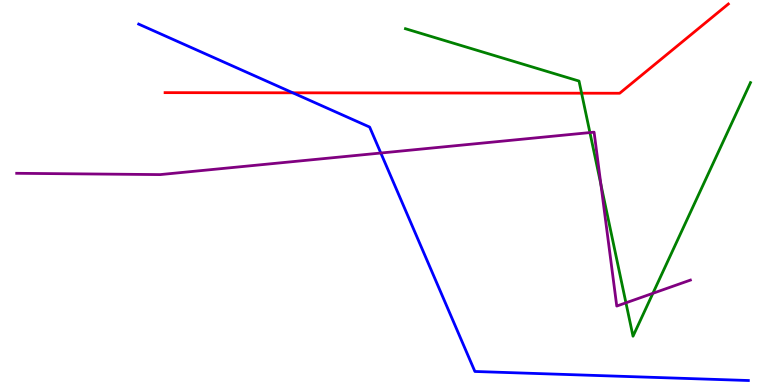[{'lines': ['blue', 'red'], 'intersections': [{'x': 3.78, 'y': 7.59}]}, {'lines': ['green', 'red'], 'intersections': [{'x': 7.5, 'y': 7.58}]}, {'lines': ['purple', 'red'], 'intersections': []}, {'lines': ['blue', 'green'], 'intersections': []}, {'lines': ['blue', 'purple'], 'intersections': [{'x': 4.91, 'y': 6.03}]}, {'lines': ['green', 'purple'], 'intersections': [{'x': 7.61, 'y': 6.56}, {'x': 7.75, 'y': 5.21}, {'x': 8.08, 'y': 2.13}, {'x': 8.42, 'y': 2.38}]}]